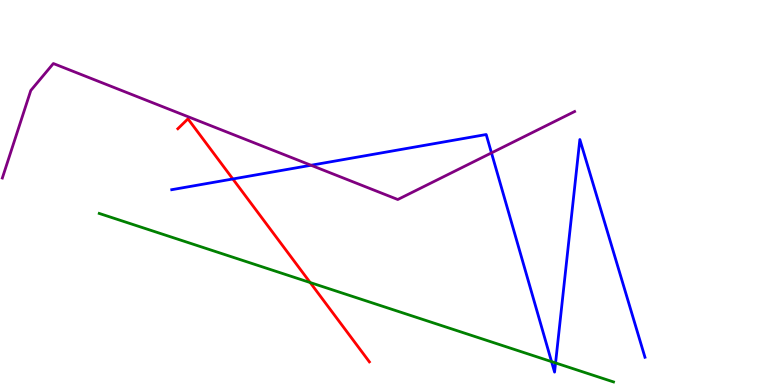[{'lines': ['blue', 'red'], 'intersections': [{'x': 3.0, 'y': 5.35}]}, {'lines': ['green', 'red'], 'intersections': [{'x': 4.0, 'y': 2.66}]}, {'lines': ['purple', 'red'], 'intersections': []}, {'lines': ['blue', 'green'], 'intersections': [{'x': 7.12, 'y': 0.607}, {'x': 7.17, 'y': 0.573}]}, {'lines': ['blue', 'purple'], 'intersections': [{'x': 4.01, 'y': 5.71}, {'x': 6.34, 'y': 6.03}]}, {'lines': ['green', 'purple'], 'intersections': []}]